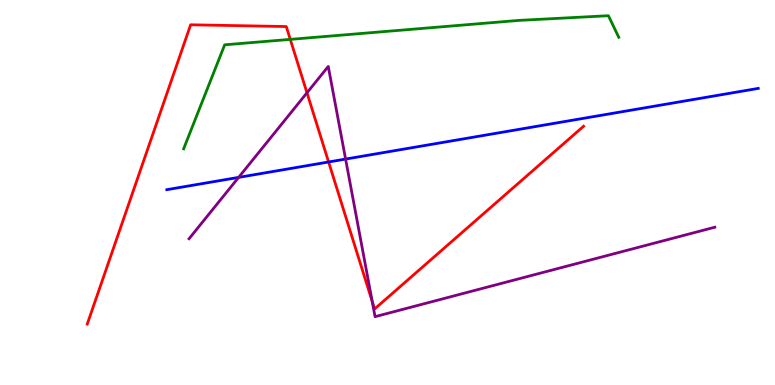[{'lines': ['blue', 'red'], 'intersections': [{'x': 4.24, 'y': 5.79}]}, {'lines': ['green', 'red'], 'intersections': [{'x': 3.75, 'y': 8.98}]}, {'lines': ['purple', 'red'], 'intersections': [{'x': 3.96, 'y': 7.59}, {'x': 4.8, 'y': 2.17}]}, {'lines': ['blue', 'green'], 'intersections': []}, {'lines': ['blue', 'purple'], 'intersections': [{'x': 3.08, 'y': 5.39}, {'x': 4.46, 'y': 5.87}]}, {'lines': ['green', 'purple'], 'intersections': []}]